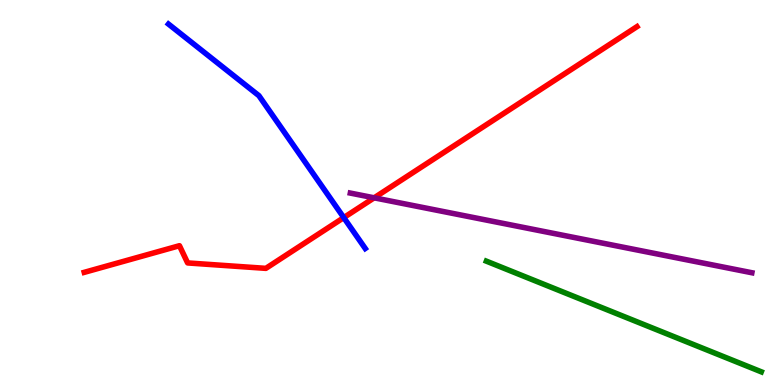[{'lines': ['blue', 'red'], 'intersections': [{'x': 4.44, 'y': 4.35}]}, {'lines': ['green', 'red'], 'intersections': []}, {'lines': ['purple', 'red'], 'intersections': [{'x': 4.83, 'y': 4.86}]}, {'lines': ['blue', 'green'], 'intersections': []}, {'lines': ['blue', 'purple'], 'intersections': []}, {'lines': ['green', 'purple'], 'intersections': []}]